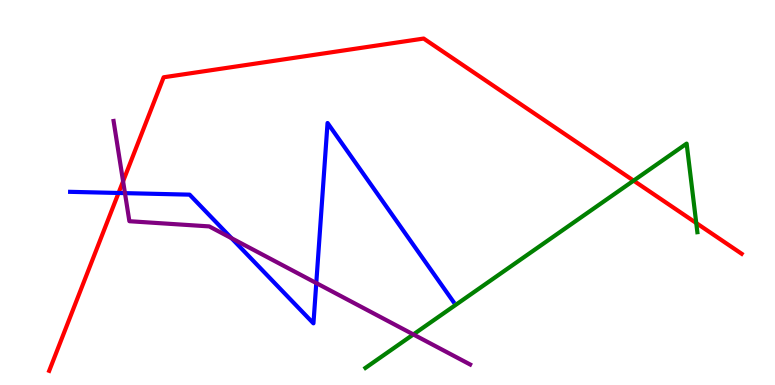[{'lines': ['blue', 'red'], 'intersections': [{'x': 1.53, 'y': 4.99}]}, {'lines': ['green', 'red'], 'intersections': [{'x': 8.18, 'y': 5.31}, {'x': 8.98, 'y': 4.21}]}, {'lines': ['purple', 'red'], 'intersections': [{'x': 1.59, 'y': 5.29}]}, {'lines': ['blue', 'green'], 'intersections': []}, {'lines': ['blue', 'purple'], 'intersections': [{'x': 1.61, 'y': 4.98}, {'x': 2.99, 'y': 3.81}, {'x': 4.08, 'y': 2.65}]}, {'lines': ['green', 'purple'], 'intersections': [{'x': 5.33, 'y': 1.31}]}]